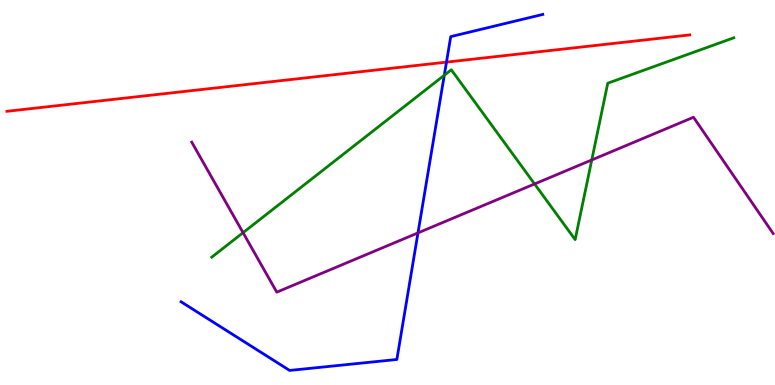[{'lines': ['blue', 'red'], 'intersections': [{'x': 5.76, 'y': 8.39}]}, {'lines': ['green', 'red'], 'intersections': []}, {'lines': ['purple', 'red'], 'intersections': []}, {'lines': ['blue', 'green'], 'intersections': [{'x': 5.73, 'y': 8.05}]}, {'lines': ['blue', 'purple'], 'intersections': [{'x': 5.39, 'y': 3.95}]}, {'lines': ['green', 'purple'], 'intersections': [{'x': 3.14, 'y': 3.96}, {'x': 6.9, 'y': 5.22}, {'x': 7.64, 'y': 5.85}]}]